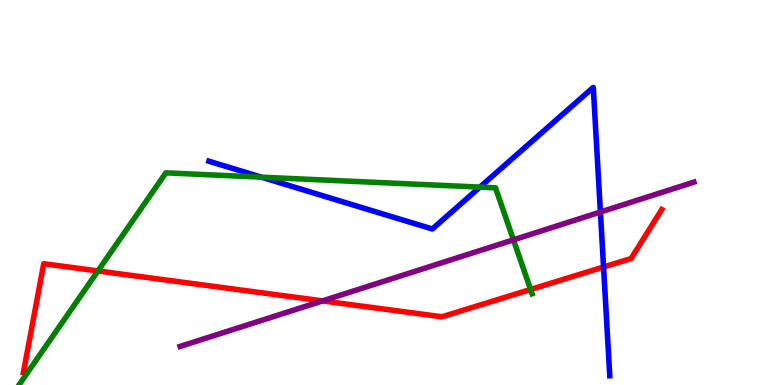[{'lines': ['blue', 'red'], 'intersections': [{'x': 7.79, 'y': 3.06}]}, {'lines': ['green', 'red'], 'intersections': [{'x': 1.26, 'y': 2.96}, {'x': 6.85, 'y': 2.48}]}, {'lines': ['purple', 'red'], 'intersections': [{'x': 4.16, 'y': 2.18}]}, {'lines': ['blue', 'green'], 'intersections': [{'x': 3.37, 'y': 5.4}, {'x': 6.19, 'y': 5.14}]}, {'lines': ['blue', 'purple'], 'intersections': [{'x': 7.75, 'y': 4.49}]}, {'lines': ['green', 'purple'], 'intersections': [{'x': 6.63, 'y': 3.77}]}]